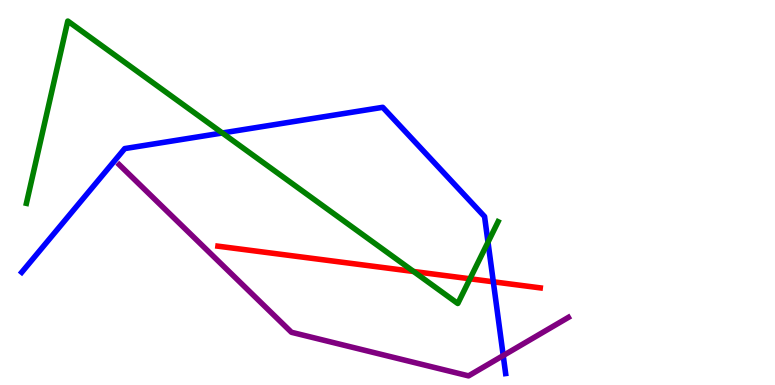[{'lines': ['blue', 'red'], 'intersections': [{'x': 6.37, 'y': 2.68}]}, {'lines': ['green', 'red'], 'intersections': [{'x': 5.34, 'y': 2.95}, {'x': 6.06, 'y': 2.76}]}, {'lines': ['purple', 'red'], 'intersections': []}, {'lines': ['blue', 'green'], 'intersections': [{'x': 2.87, 'y': 6.55}, {'x': 6.3, 'y': 3.71}]}, {'lines': ['blue', 'purple'], 'intersections': [{'x': 6.49, 'y': 0.765}]}, {'lines': ['green', 'purple'], 'intersections': []}]